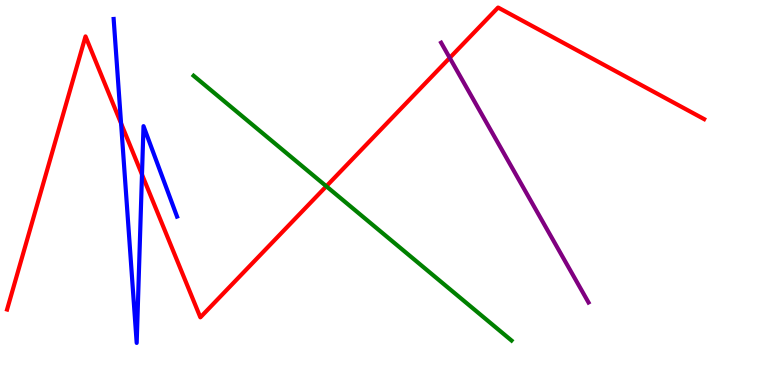[{'lines': ['blue', 'red'], 'intersections': [{'x': 1.56, 'y': 6.79}, {'x': 1.83, 'y': 5.47}]}, {'lines': ['green', 'red'], 'intersections': [{'x': 4.21, 'y': 5.16}]}, {'lines': ['purple', 'red'], 'intersections': [{'x': 5.8, 'y': 8.5}]}, {'lines': ['blue', 'green'], 'intersections': []}, {'lines': ['blue', 'purple'], 'intersections': []}, {'lines': ['green', 'purple'], 'intersections': []}]